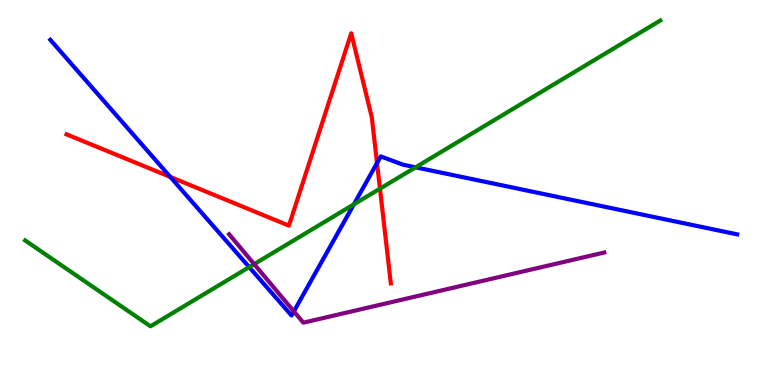[{'lines': ['blue', 'red'], 'intersections': [{'x': 2.2, 'y': 5.4}, {'x': 4.86, 'y': 5.77}]}, {'lines': ['green', 'red'], 'intersections': [{'x': 4.9, 'y': 5.1}]}, {'lines': ['purple', 'red'], 'intersections': []}, {'lines': ['blue', 'green'], 'intersections': [{'x': 3.22, 'y': 3.06}, {'x': 4.57, 'y': 4.69}, {'x': 5.36, 'y': 5.65}]}, {'lines': ['blue', 'purple'], 'intersections': [{'x': 3.79, 'y': 1.91}]}, {'lines': ['green', 'purple'], 'intersections': [{'x': 3.28, 'y': 3.14}]}]